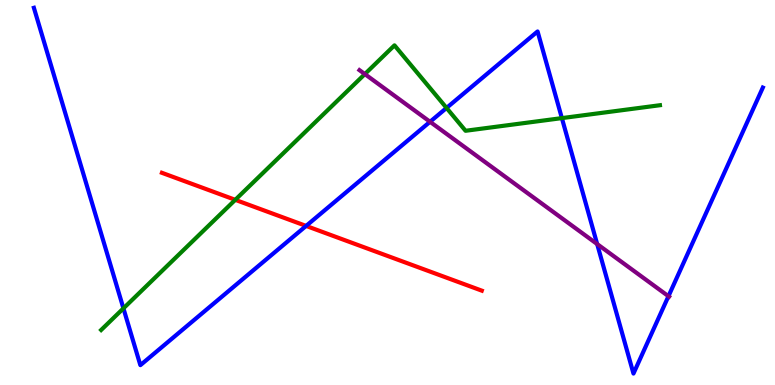[{'lines': ['blue', 'red'], 'intersections': [{'x': 3.95, 'y': 4.13}]}, {'lines': ['green', 'red'], 'intersections': [{'x': 3.04, 'y': 4.81}]}, {'lines': ['purple', 'red'], 'intersections': []}, {'lines': ['blue', 'green'], 'intersections': [{'x': 1.59, 'y': 1.99}, {'x': 5.76, 'y': 7.2}, {'x': 7.25, 'y': 6.93}]}, {'lines': ['blue', 'purple'], 'intersections': [{'x': 5.55, 'y': 6.84}, {'x': 7.71, 'y': 3.66}, {'x': 8.63, 'y': 2.31}]}, {'lines': ['green', 'purple'], 'intersections': [{'x': 4.71, 'y': 8.08}]}]